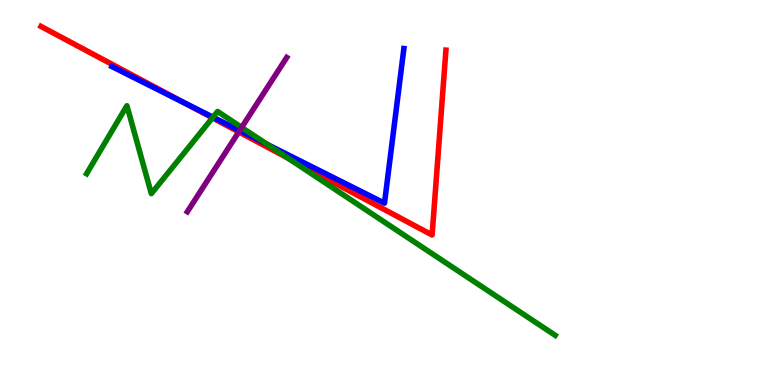[{'lines': ['blue', 'red'], 'intersections': [{'x': 2.38, 'y': 7.33}]}, {'lines': ['green', 'red'], 'intersections': [{'x': 2.74, 'y': 6.94}, {'x': 3.71, 'y': 5.89}]}, {'lines': ['purple', 'red'], 'intersections': [{'x': 3.08, 'y': 6.57}]}, {'lines': ['blue', 'green'], 'intersections': [{'x': 2.75, 'y': 6.96}, {'x': 3.45, 'y': 6.25}]}, {'lines': ['blue', 'purple'], 'intersections': [{'x': 3.09, 'y': 6.61}]}, {'lines': ['green', 'purple'], 'intersections': [{'x': 3.12, 'y': 6.69}]}]